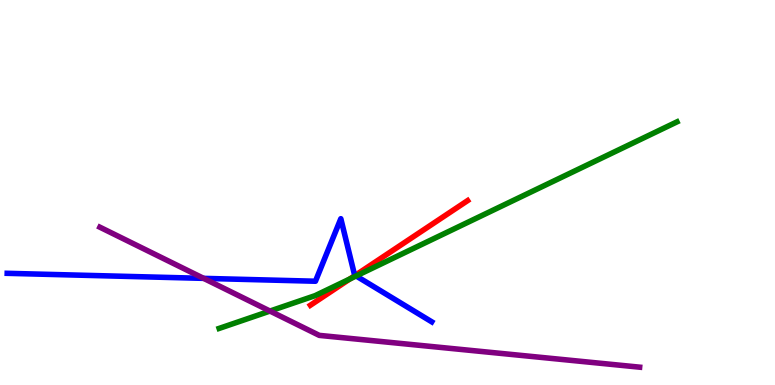[{'lines': ['blue', 'red'], 'intersections': [{'x': 4.58, 'y': 2.85}]}, {'lines': ['green', 'red'], 'intersections': [{'x': 4.51, 'y': 2.75}]}, {'lines': ['purple', 'red'], 'intersections': []}, {'lines': ['blue', 'green'], 'intersections': [{'x': 4.59, 'y': 2.83}]}, {'lines': ['blue', 'purple'], 'intersections': [{'x': 2.63, 'y': 2.77}]}, {'lines': ['green', 'purple'], 'intersections': [{'x': 3.48, 'y': 1.92}]}]